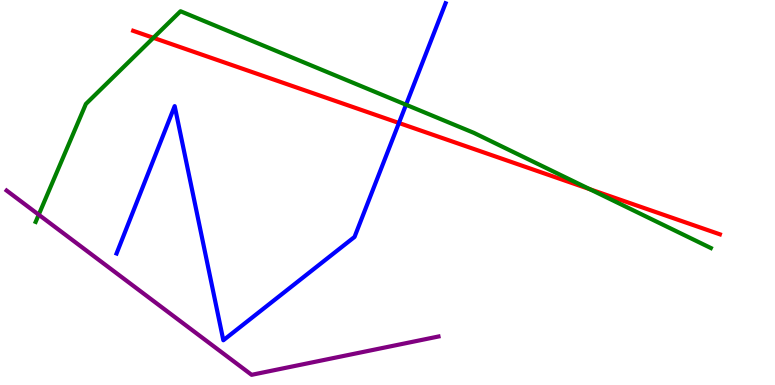[{'lines': ['blue', 'red'], 'intersections': [{'x': 5.15, 'y': 6.81}]}, {'lines': ['green', 'red'], 'intersections': [{'x': 1.98, 'y': 9.02}, {'x': 7.61, 'y': 5.09}]}, {'lines': ['purple', 'red'], 'intersections': []}, {'lines': ['blue', 'green'], 'intersections': [{'x': 5.24, 'y': 7.28}]}, {'lines': ['blue', 'purple'], 'intersections': []}, {'lines': ['green', 'purple'], 'intersections': [{'x': 0.5, 'y': 4.42}]}]